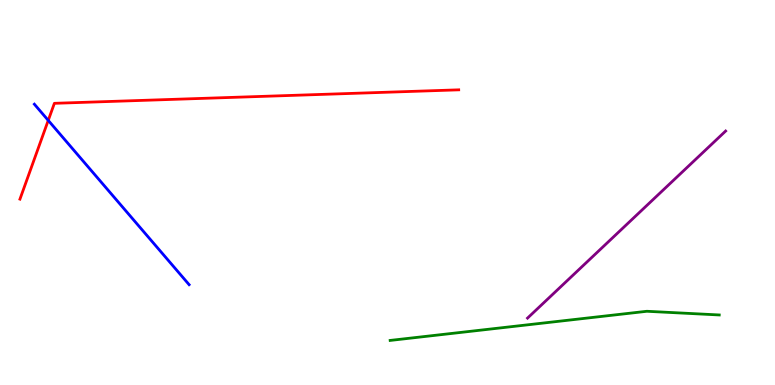[{'lines': ['blue', 'red'], 'intersections': [{'x': 0.623, 'y': 6.87}]}, {'lines': ['green', 'red'], 'intersections': []}, {'lines': ['purple', 'red'], 'intersections': []}, {'lines': ['blue', 'green'], 'intersections': []}, {'lines': ['blue', 'purple'], 'intersections': []}, {'lines': ['green', 'purple'], 'intersections': []}]